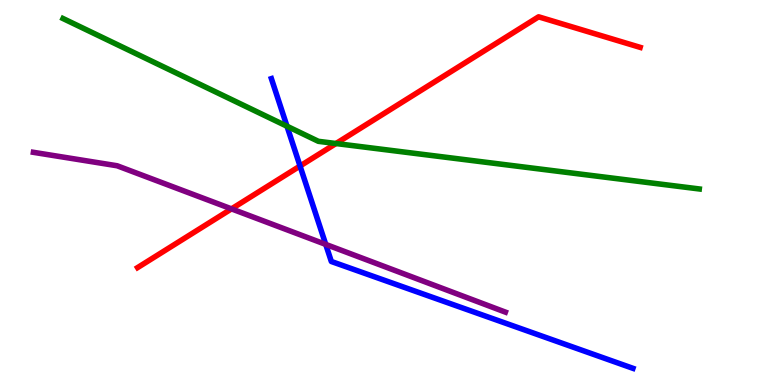[{'lines': ['blue', 'red'], 'intersections': [{'x': 3.87, 'y': 5.69}]}, {'lines': ['green', 'red'], 'intersections': [{'x': 4.34, 'y': 6.27}]}, {'lines': ['purple', 'red'], 'intersections': [{'x': 2.99, 'y': 4.57}]}, {'lines': ['blue', 'green'], 'intersections': [{'x': 3.7, 'y': 6.72}]}, {'lines': ['blue', 'purple'], 'intersections': [{'x': 4.2, 'y': 3.65}]}, {'lines': ['green', 'purple'], 'intersections': []}]